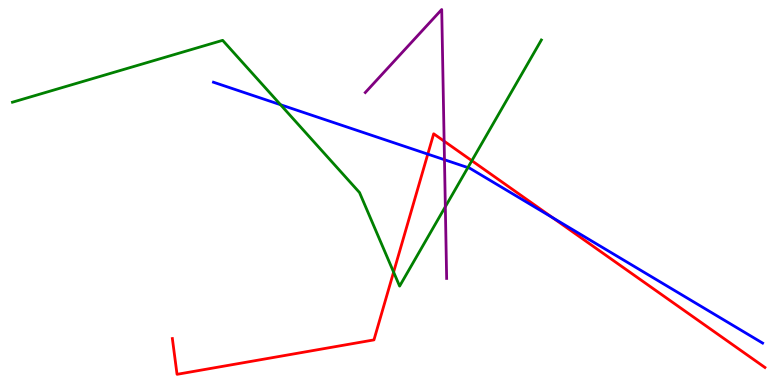[{'lines': ['blue', 'red'], 'intersections': [{'x': 5.52, 'y': 6.0}, {'x': 7.13, 'y': 4.35}]}, {'lines': ['green', 'red'], 'intersections': [{'x': 5.08, 'y': 2.93}, {'x': 6.09, 'y': 5.83}]}, {'lines': ['purple', 'red'], 'intersections': [{'x': 5.73, 'y': 6.33}]}, {'lines': ['blue', 'green'], 'intersections': [{'x': 3.62, 'y': 7.28}, {'x': 6.04, 'y': 5.65}]}, {'lines': ['blue', 'purple'], 'intersections': [{'x': 5.74, 'y': 5.85}]}, {'lines': ['green', 'purple'], 'intersections': [{'x': 5.75, 'y': 4.63}]}]